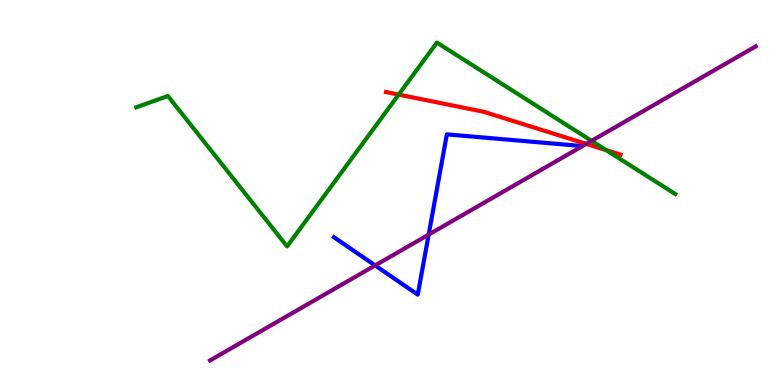[{'lines': ['blue', 'red'], 'intersections': []}, {'lines': ['green', 'red'], 'intersections': [{'x': 5.14, 'y': 7.54}, {'x': 7.82, 'y': 6.1}]}, {'lines': ['purple', 'red'], 'intersections': [{'x': 7.57, 'y': 6.26}]}, {'lines': ['blue', 'green'], 'intersections': []}, {'lines': ['blue', 'purple'], 'intersections': [{'x': 4.84, 'y': 3.11}, {'x': 5.53, 'y': 3.91}]}, {'lines': ['green', 'purple'], 'intersections': [{'x': 7.63, 'y': 6.34}]}]